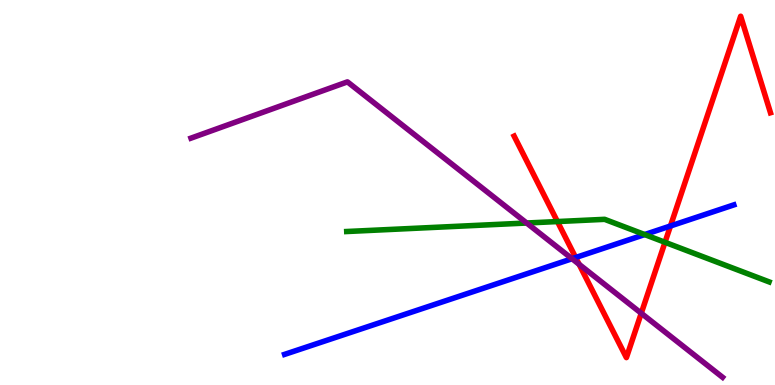[{'lines': ['blue', 'red'], 'intersections': [{'x': 7.43, 'y': 3.31}, {'x': 8.65, 'y': 4.13}]}, {'lines': ['green', 'red'], 'intersections': [{'x': 7.19, 'y': 4.25}, {'x': 8.58, 'y': 3.71}]}, {'lines': ['purple', 'red'], 'intersections': [{'x': 7.47, 'y': 3.13}, {'x': 8.27, 'y': 1.86}]}, {'lines': ['blue', 'green'], 'intersections': [{'x': 8.32, 'y': 3.91}]}, {'lines': ['blue', 'purple'], 'intersections': [{'x': 7.38, 'y': 3.28}]}, {'lines': ['green', 'purple'], 'intersections': [{'x': 6.8, 'y': 4.21}]}]